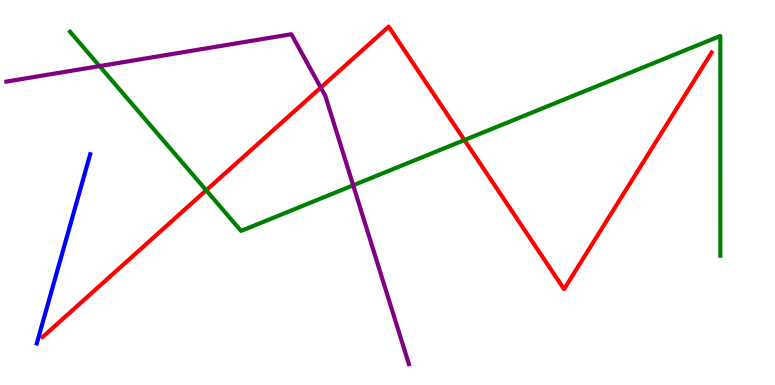[{'lines': ['blue', 'red'], 'intersections': []}, {'lines': ['green', 'red'], 'intersections': [{'x': 2.66, 'y': 5.06}, {'x': 5.99, 'y': 6.36}]}, {'lines': ['purple', 'red'], 'intersections': [{'x': 4.14, 'y': 7.73}]}, {'lines': ['blue', 'green'], 'intersections': []}, {'lines': ['blue', 'purple'], 'intersections': []}, {'lines': ['green', 'purple'], 'intersections': [{'x': 1.28, 'y': 8.28}, {'x': 4.56, 'y': 5.19}]}]